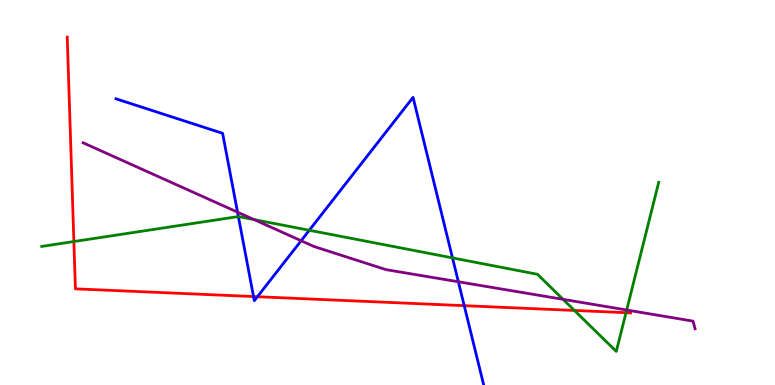[{'lines': ['blue', 'red'], 'intersections': [{'x': 3.27, 'y': 2.3}, {'x': 3.32, 'y': 2.29}, {'x': 5.99, 'y': 2.06}]}, {'lines': ['green', 'red'], 'intersections': [{'x': 0.953, 'y': 3.73}, {'x': 7.41, 'y': 1.94}, {'x': 8.08, 'y': 1.88}]}, {'lines': ['purple', 'red'], 'intersections': []}, {'lines': ['blue', 'green'], 'intersections': [{'x': 3.08, 'y': 4.37}, {'x': 3.99, 'y': 4.02}, {'x': 5.84, 'y': 3.3}]}, {'lines': ['blue', 'purple'], 'intersections': [{'x': 3.07, 'y': 4.49}, {'x': 3.89, 'y': 3.75}, {'x': 5.91, 'y': 2.68}]}, {'lines': ['green', 'purple'], 'intersections': [{'x': 3.28, 'y': 4.3}, {'x': 7.27, 'y': 2.23}, {'x': 8.09, 'y': 1.95}]}]